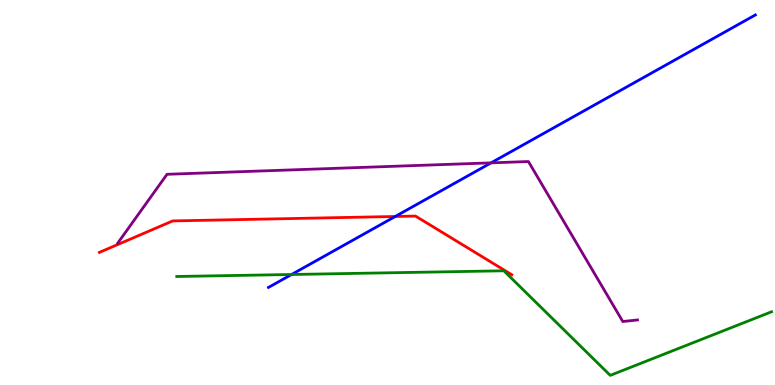[{'lines': ['blue', 'red'], 'intersections': [{'x': 5.1, 'y': 4.38}]}, {'lines': ['green', 'red'], 'intersections': []}, {'lines': ['purple', 'red'], 'intersections': []}, {'lines': ['blue', 'green'], 'intersections': [{'x': 3.76, 'y': 2.87}]}, {'lines': ['blue', 'purple'], 'intersections': [{'x': 6.34, 'y': 5.77}]}, {'lines': ['green', 'purple'], 'intersections': []}]